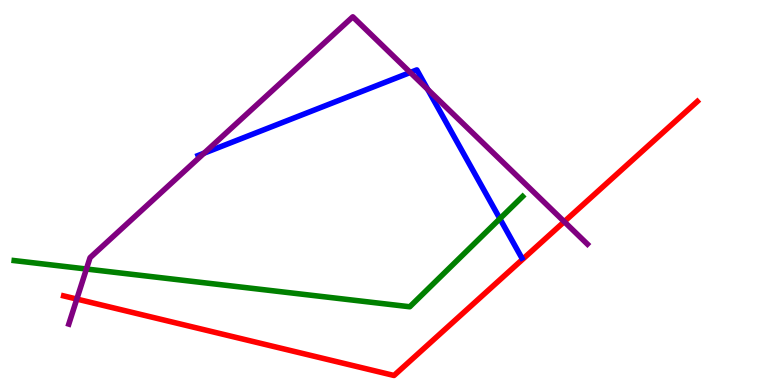[{'lines': ['blue', 'red'], 'intersections': []}, {'lines': ['green', 'red'], 'intersections': []}, {'lines': ['purple', 'red'], 'intersections': [{'x': 0.991, 'y': 2.23}, {'x': 7.28, 'y': 4.24}]}, {'lines': ['blue', 'green'], 'intersections': [{'x': 6.45, 'y': 4.32}]}, {'lines': ['blue', 'purple'], 'intersections': [{'x': 2.63, 'y': 6.02}, {'x': 5.29, 'y': 8.12}, {'x': 5.52, 'y': 7.68}]}, {'lines': ['green', 'purple'], 'intersections': [{'x': 1.12, 'y': 3.01}]}]